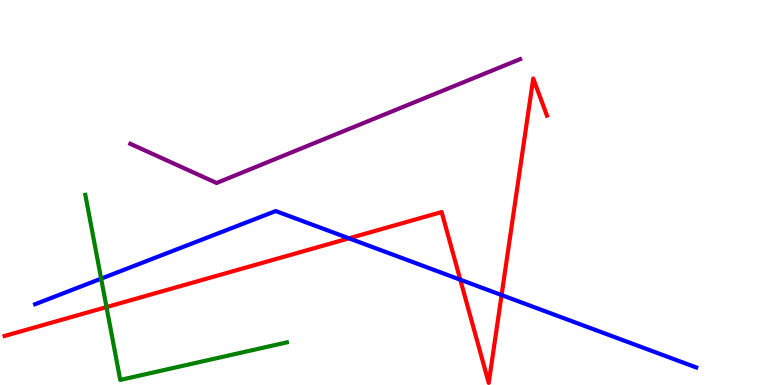[{'lines': ['blue', 'red'], 'intersections': [{'x': 4.5, 'y': 3.81}, {'x': 5.94, 'y': 2.73}, {'x': 6.47, 'y': 2.34}]}, {'lines': ['green', 'red'], 'intersections': [{'x': 1.37, 'y': 2.02}]}, {'lines': ['purple', 'red'], 'intersections': []}, {'lines': ['blue', 'green'], 'intersections': [{'x': 1.31, 'y': 2.76}]}, {'lines': ['blue', 'purple'], 'intersections': []}, {'lines': ['green', 'purple'], 'intersections': []}]